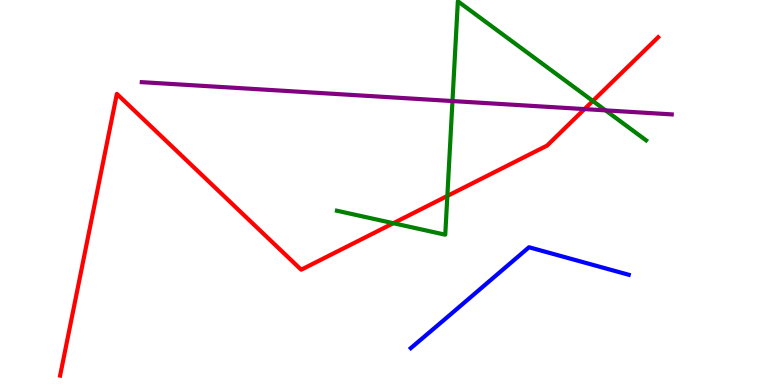[{'lines': ['blue', 'red'], 'intersections': []}, {'lines': ['green', 'red'], 'intersections': [{'x': 5.08, 'y': 4.2}, {'x': 5.77, 'y': 4.91}, {'x': 7.65, 'y': 7.38}]}, {'lines': ['purple', 'red'], 'intersections': [{'x': 7.54, 'y': 7.17}]}, {'lines': ['blue', 'green'], 'intersections': []}, {'lines': ['blue', 'purple'], 'intersections': []}, {'lines': ['green', 'purple'], 'intersections': [{'x': 5.84, 'y': 7.38}, {'x': 7.81, 'y': 7.13}]}]